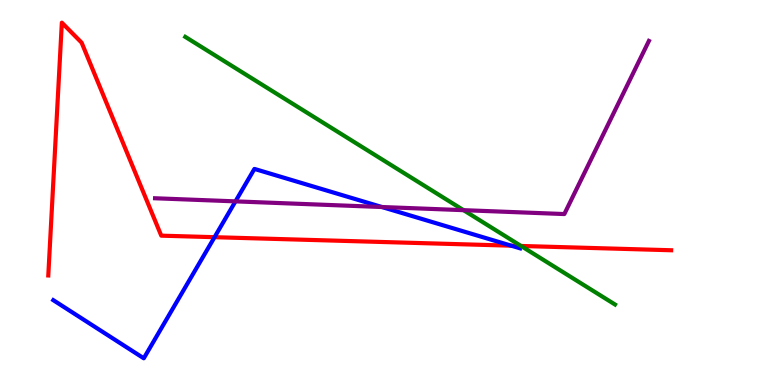[{'lines': ['blue', 'red'], 'intersections': [{'x': 2.77, 'y': 3.84}, {'x': 6.6, 'y': 3.62}]}, {'lines': ['green', 'red'], 'intersections': [{'x': 6.72, 'y': 3.61}]}, {'lines': ['purple', 'red'], 'intersections': []}, {'lines': ['blue', 'green'], 'intersections': []}, {'lines': ['blue', 'purple'], 'intersections': [{'x': 3.04, 'y': 4.77}, {'x': 4.93, 'y': 4.62}]}, {'lines': ['green', 'purple'], 'intersections': [{'x': 5.98, 'y': 4.54}]}]